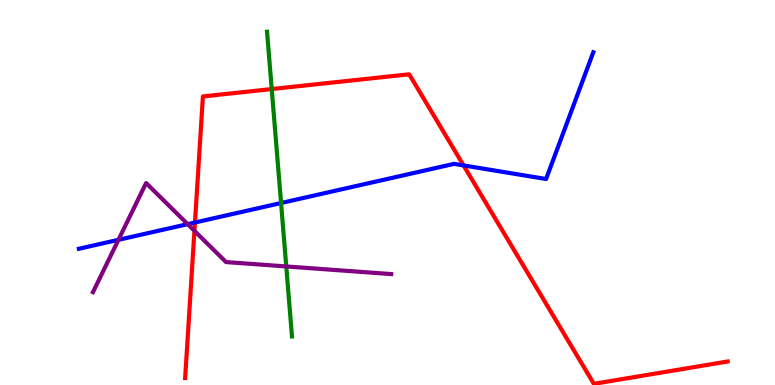[{'lines': ['blue', 'red'], 'intersections': [{'x': 2.52, 'y': 4.22}, {'x': 5.98, 'y': 5.7}]}, {'lines': ['green', 'red'], 'intersections': [{'x': 3.51, 'y': 7.69}]}, {'lines': ['purple', 'red'], 'intersections': [{'x': 2.51, 'y': 4.0}]}, {'lines': ['blue', 'green'], 'intersections': [{'x': 3.63, 'y': 4.73}]}, {'lines': ['blue', 'purple'], 'intersections': [{'x': 1.53, 'y': 3.77}, {'x': 2.42, 'y': 4.18}]}, {'lines': ['green', 'purple'], 'intersections': [{'x': 3.69, 'y': 3.08}]}]